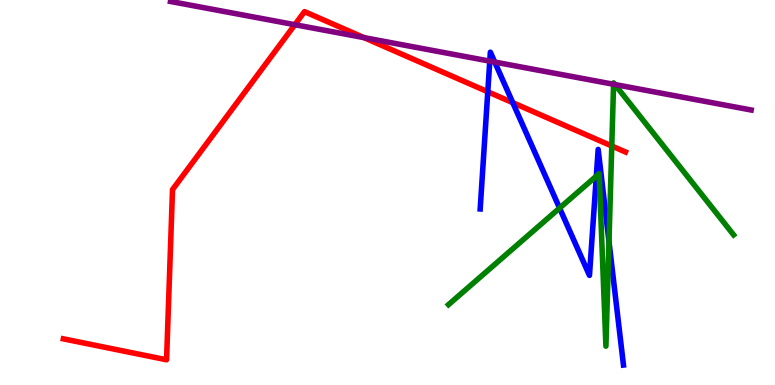[{'lines': ['blue', 'red'], 'intersections': [{'x': 6.29, 'y': 7.62}, {'x': 6.62, 'y': 7.33}]}, {'lines': ['green', 'red'], 'intersections': [{'x': 7.89, 'y': 6.21}]}, {'lines': ['purple', 'red'], 'intersections': [{'x': 3.8, 'y': 9.36}, {'x': 4.7, 'y': 9.02}]}, {'lines': ['blue', 'green'], 'intersections': [{'x': 7.22, 'y': 4.6}, {'x': 7.69, 'y': 5.42}, {'x': 7.86, 'y': 3.73}]}, {'lines': ['blue', 'purple'], 'intersections': [{'x': 6.32, 'y': 8.41}, {'x': 6.38, 'y': 8.39}]}, {'lines': ['green', 'purple'], 'intersections': [{'x': 7.92, 'y': 7.81}, {'x': 7.93, 'y': 7.8}]}]